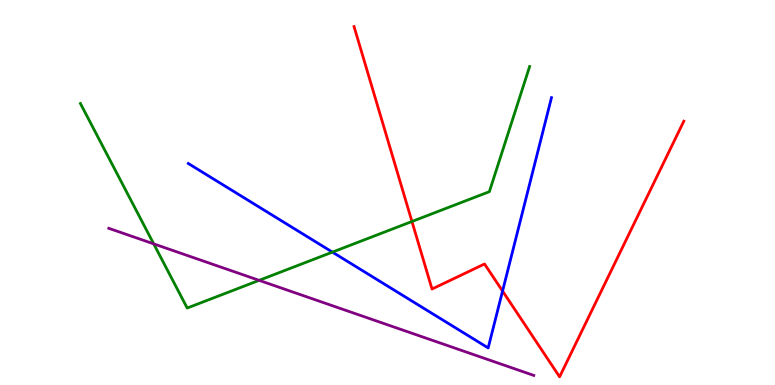[{'lines': ['blue', 'red'], 'intersections': [{'x': 6.48, 'y': 2.44}]}, {'lines': ['green', 'red'], 'intersections': [{'x': 5.32, 'y': 4.25}]}, {'lines': ['purple', 'red'], 'intersections': []}, {'lines': ['blue', 'green'], 'intersections': [{'x': 4.29, 'y': 3.45}]}, {'lines': ['blue', 'purple'], 'intersections': []}, {'lines': ['green', 'purple'], 'intersections': [{'x': 1.98, 'y': 3.67}, {'x': 3.34, 'y': 2.72}]}]